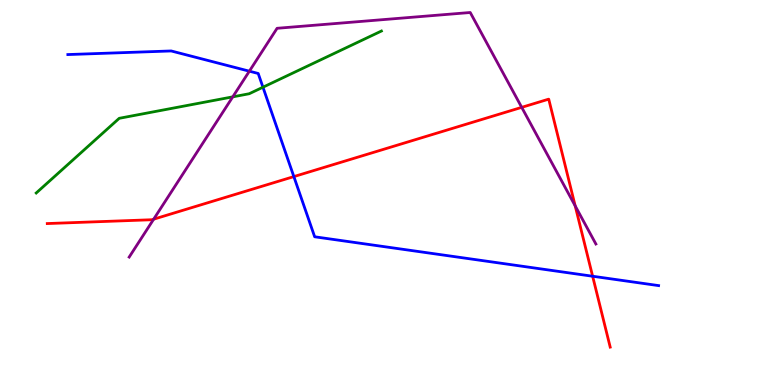[{'lines': ['blue', 'red'], 'intersections': [{'x': 3.79, 'y': 5.41}, {'x': 7.65, 'y': 2.82}]}, {'lines': ['green', 'red'], 'intersections': []}, {'lines': ['purple', 'red'], 'intersections': [{'x': 1.98, 'y': 4.31}, {'x': 6.73, 'y': 7.21}, {'x': 7.42, 'y': 4.65}]}, {'lines': ['blue', 'green'], 'intersections': [{'x': 3.39, 'y': 7.73}]}, {'lines': ['blue', 'purple'], 'intersections': [{'x': 3.22, 'y': 8.15}]}, {'lines': ['green', 'purple'], 'intersections': [{'x': 3.0, 'y': 7.48}]}]